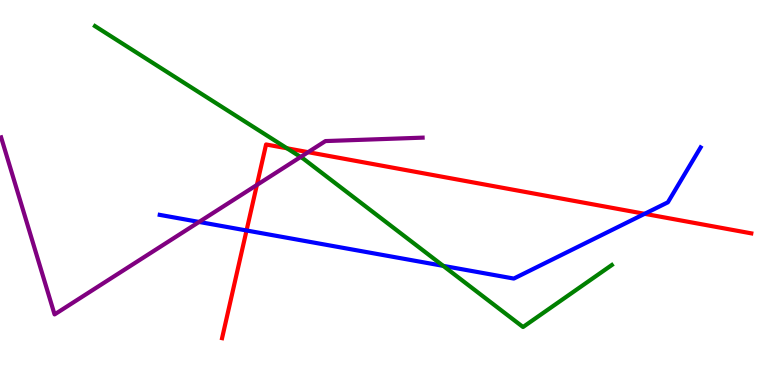[{'lines': ['blue', 'red'], 'intersections': [{'x': 3.18, 'y': 4.01}, {'x': 8.32, 'y': 4.45}]}, {'lines': ['green', 'red'], 'intersections': [{'x': 3.7, 'y': 6.15}]}, {'lines': ['purple', 'red'], 'intersections': [{'x': 3.31, 'y': 5.2}, {'x': 3.98, 'y': 6.05}]}, {'lines': ['blue', 'green'], 'intersections': [{'x': 5.72, 'y': 3.09}]}, {'lines': ['blue', 'purple'], 'intersections': [{'x': 2.57, 'y': 4.24}]}, {'lines': ['green', 'purple'], 'intersections': [{'x': 3.88, 'y': 5.92}]}]